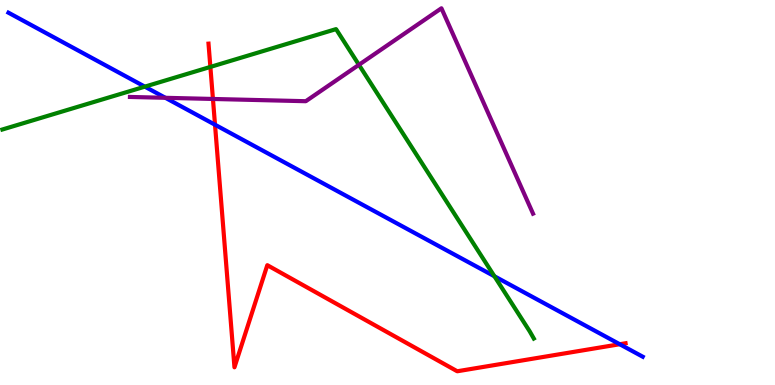[{'lines': ['blue', 'red'], 'intersections': [{'x': 2.77, 'y': 6.76}, {'x': 8.0, 'y': 1.06}]}, {'lines': ['green', 'red'], 'intersections': [{'x': 2.71, 'y': 8.26}]}, {'lines': ['purple', 'red'], 'intersections': [{'x': 2.75, 'y': 7.43}]}, {'lines': ['blue', 'green'], 'intersections': [{'x': 1.87, 'y': 7.75}, {'x': 6.38, 'y': 2.82}]}, {'lines': ['blue', 'purple'], 'intersections': [{'x': 2.13, 'y': 7.46}]}, {'lines': ['green', 'purple'], 'intersections': [{'x': 4.63, 'y': 8.32}]}]